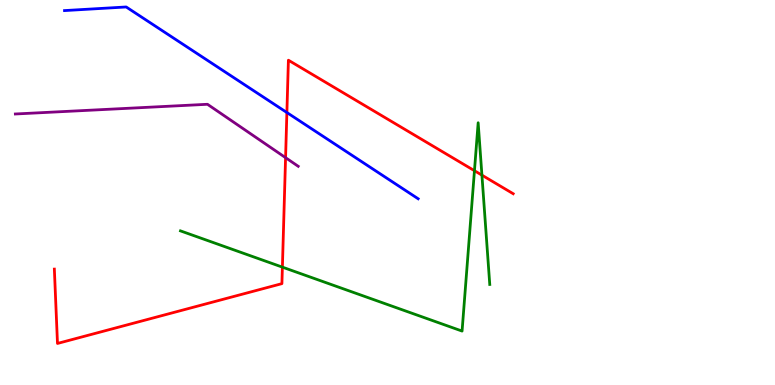[{'lines': ['blue', 'red'], 'intersections': [{'x': 3.7, 'y': 7.08}]}, {'lines': ['green', 'red'], 'intersections': [{'x': 3.64, 'y': 3.06}, {'x': 6.12, 'y': 5.57}, {'x': 6.22, 'y': 5.45}]}, {'lines': ['purple', 'red'], 'intersections': [{'x': 3.68, 'y': 5.9}]}, {'lines': ['blue', 'green'], 'intersections': []}, {'lines': ['blue', 'purple'], 'intersections': []}, {'lines': ['green', 'purple'], 'intersections': []}]